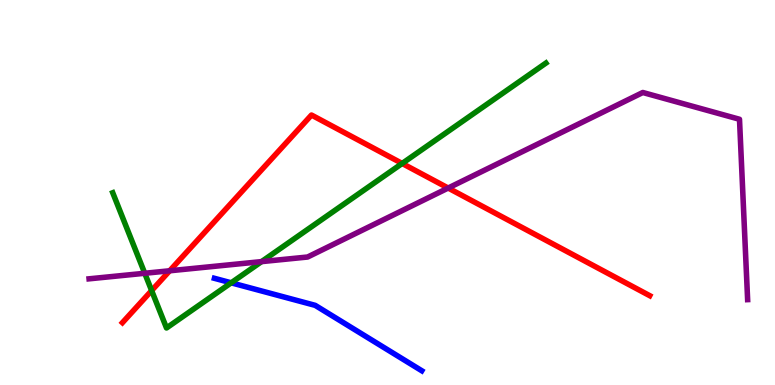[{'lines': ['blue', 'red'], 'intersections': []}, {'lines': ['green', 'red'], 'intersections': [{'x': 1.96, 'y': 2.45}, {'x': 5.19, 'y': 5.75}]}, {'lines': ['purple', 'red'], 'intersections': [{'x': 2.19, 'y': 2.97}, {'x': 5.78, 'y': 5.12}]}, {'lines': ['blue', 'green'], 'intersections': [{'x': 2.98, 'y': 2.65}]}, {'lines': ['blue', 'purple'], 'intersections': []}, {'lines': ['green', 'purple'], 'intersections': [{'x': 1.87, 'y': 2.9}, {'x': 3.37, 'y': 3.2}]}]